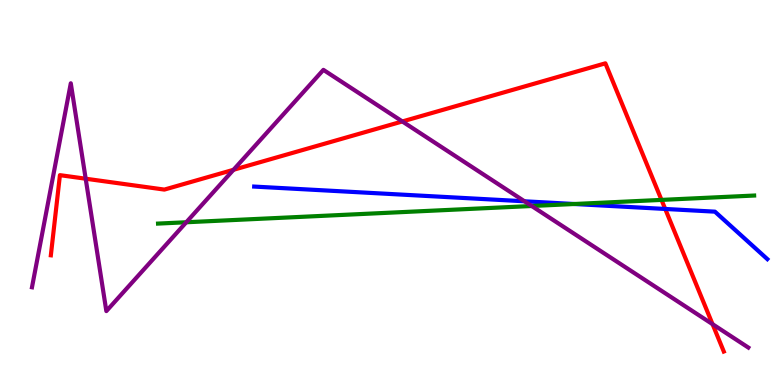[{'lines': ['blue', 'red'], 'intersections': [{'x': 8.58, 'y': 4.57}]}, {'lines': ['green', 'red'], 'intersections': [{'x': 8.54, 'y': 4.81}]}, {'lines': ['purple', 'red'], 'intersections': [{'x': 1.11, 'y': 5.36}, {'x': 3.01, 'y': 5.59}, {'x': 5.19, 'y': 6.85}, {'x': 9.19, 'y': 1.58}]}, {'lines': ['blue', 'green'], 'intersections': [{'x': 7.41, 'y': 4.7}]}, {'lines': ['blue', 'purple'], 'intersections': [{'x': 6.77, 'y': 4.77}]}, {'lines': ['green', 'purple'], 'intersections': [{'x': 2.4, 'y': 4.23}, {'x': 6.86, 'y': 4.65}]}]